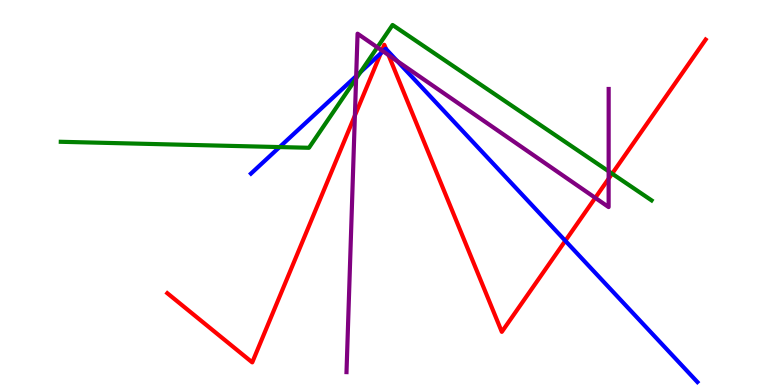[{'lines': ['blue', 'red'], 'intersections': [{'x': 4.91, 'y': 8.62}, {'x': 4.98, 'y': 8.72}, {'x': 7.29, 'y': 3.75}]}, {'lines': ['green', 'red'], 'intersections': [{'x': 7.9, 'y': 5.49}]}, {'lines': ['purple', 'red'], 'intersections': [{'x': 4.58, 'y': 7.0}, {'x': 4.93, 'y': 8.69}, {'x': 5.01, 'y': 8.57}, {'x': 7.68, 'y': 4.86}, {'x': 7.85, 'y': 5.36}]}, {'lines': ['blue', 'green'], 'intersections': [{'x': 3.61, 'y': 6.18}, {'x': 4.65, 'y': 8.13}]}, {'lines': ['blue', 'purple'], 'intersections': [{'x': 4.6, 'y': 8.02}, {'x': 4.94, 'y': 8.67}, {'x': 5.13, 'y': 8.41}]}, {'lines': ['green', 'purple'], 'intersections': [{'x': 4.59, 'y': 7.96}, {'x': 4.87, 'y': 8.77}, {'x': 7.85, 'y': 5.55}]}]